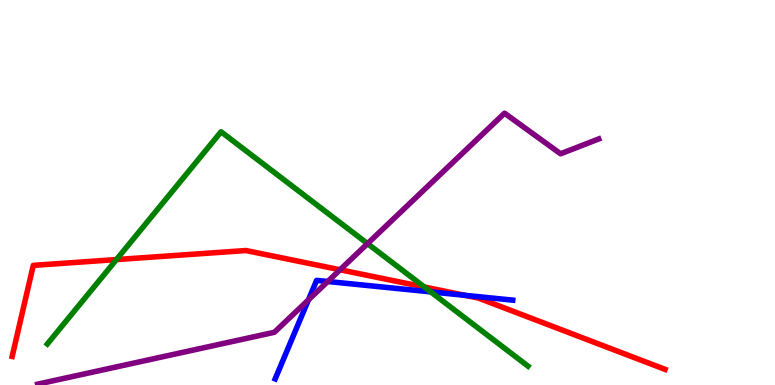[{'lines': ['blue', 'red'], 'intersections': [{'x': 6.0, 'y': 2.33}]}, {'lines': ['green', 'red'], 'intersections': [{'x': 1.5, 'y': 3.26}, {'x': 5.48, 'y': 2.54}]}, {'lines': ['purple', 'red'], 'intersections': [{'x': 4.39, 'y': 2.99}]}, {'lines': ['blue', 'green'], 'intersections': [{'x': 5.56, 'y': 2.42}]}, {'lines': ['blue', 'purple'], 'intersections': [{'x': 3.98, 'y': 2.21}, {'x': 4.23, 'y': 2.69}]}, {'lines': ['green', 'purple'], 'intersections': [{'x': 4.74, 'y': 3.67}]}]